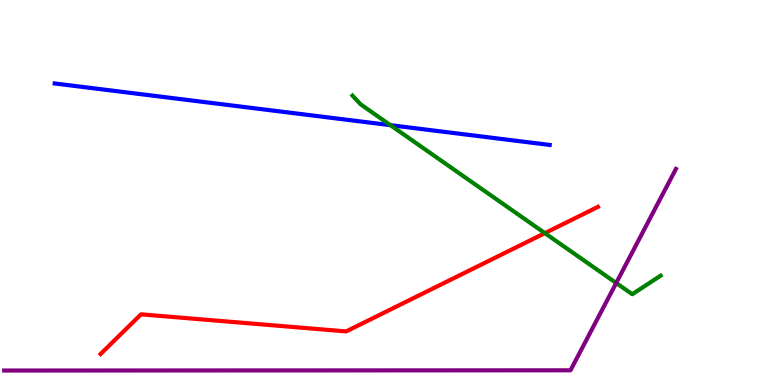[{'lines': ['blue', 'red'], 'intersections': []}, {'lines': ['green', 'red'], 'intersections': [{'x': 7.03, 'y': 3.94}]}, {'lines': ['purple', 'red'], 'intersections': []}, {'lines': ['blue', 'green'], 'intersections': [{'x': 5.04, 'y': 6.75}]}, {'lines': ['blue', 'purple'], 'intersections': []}, {'lines': ['green', 'purple'], 'intersections': [{'x': 7.95, 'y': 2.65}]}]